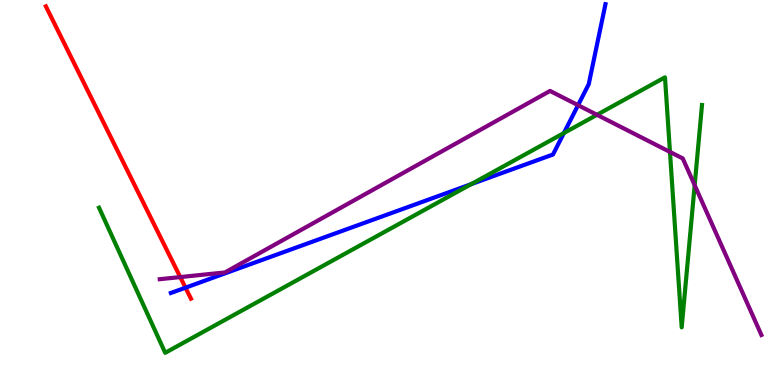[{'lines': ['blue', 'red'], 'intersections': [{'x': 2.39, 'y': 2.53}]}, {'lines': ['green', 'red'], 'intersections': []}, {'lines': ['purple', 'red'], 'intersections': [{'x': 2.33, 'y': 2.8}]}, {'lines': ['blue', 'green'], 'intersections': [{'x': 6.08, 'y': 5.22}, {'x': 7.28, 'y': 6.54}]}, {'lines': ['blue', 'purple'], 'intersections': [{'x': 7.46, 'y': 7.27}]}, {'lines': ['green', 'purple'], 'intersections': [{'x': 7.7, 'y': 7.02}, {'x': 8.64, 'y': 6.05}, {'x': 8.96, 'y': 5.19}]}]